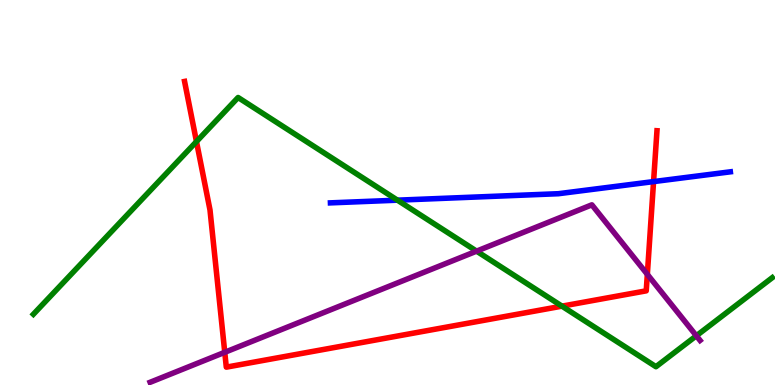[{'lines': ['blue', 'red'], 'intersections': [{'x': 8.43, 'y': 5.28}]}, {'lines': ['green', 'red'], 'intersections': [{'x': 2.54, 'y': 6.32}, {'x': 7.25, 'y': 2.05}]}, {'lines': ['purple', 'red'], 'intersections': [{'x': 2.9, 'y': 0.849}, {'x': 8.35, 'y': 2.87}]}, {'lines': ['blue', 'green'], 'intersections': [{'x': 5.13, 'y': 4.8}]}, {'lines': ['blue', 'purple'], 'intersections': []}, {'lines': ['green', 'purple'], 'intersections': [{'x': 6.15, 'y': 3.48}, {'x': 8.99, 'y': 1.28}]}]